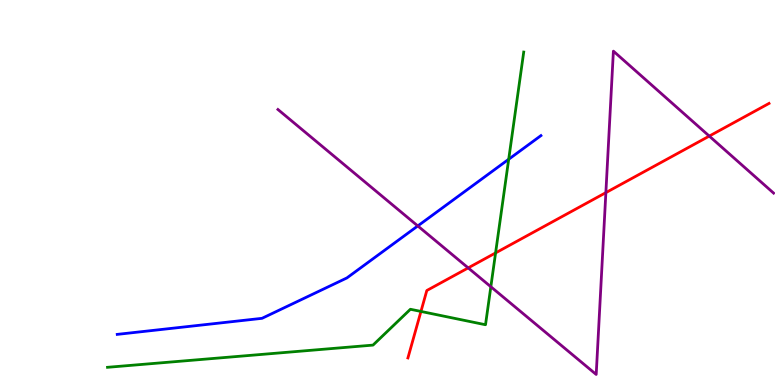[{'lines': ['blue', 'red'], 'intersections': []}, {'lines': ['green', 'red'], 'intersections': [{'x': 5.43, 'y': 1.91}, {'x': 6.39, 'y': 3.43}]}, {'lines': ['purple', 'red'], 'intersections': [{'x': 6.04, 'y': 3.04}, {'x': 7.82, 'y': 5.0}, {'x': 9.15, 'y': 6.47}]}, {'lines': ['blue', 'green'], 'intersections': [{'x': 6.56, 'y': 5.86}]}, {'lines': ['blue', 'purple'], 'intersections': [{'x': 5.39, 'y': 4.13}]}, {'lines': ['green', 'purple'], 'intersections': [{'x': 6.33, 'y': 2.55}]}]